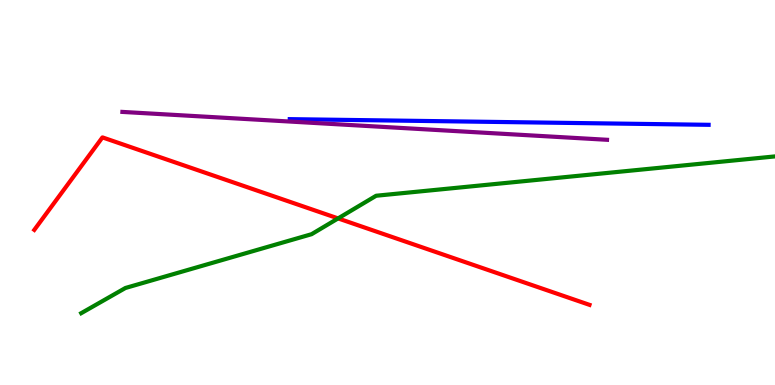[{'lines': ['blue', 'red'], 'intersections': []}, {'lines': ['green', 'red'], 'intersections': [{'x': 4.36, 'y': 4.33}]}, {'lines': ['purple', 'red'], 'intersections': []}, {'lines': ['blue', 'green'], 'intersections': []}, {'lines': ['blue', 'purple'], 'intersections': []}, {'lines': ['green', 'purple'], 'intersections': []}]